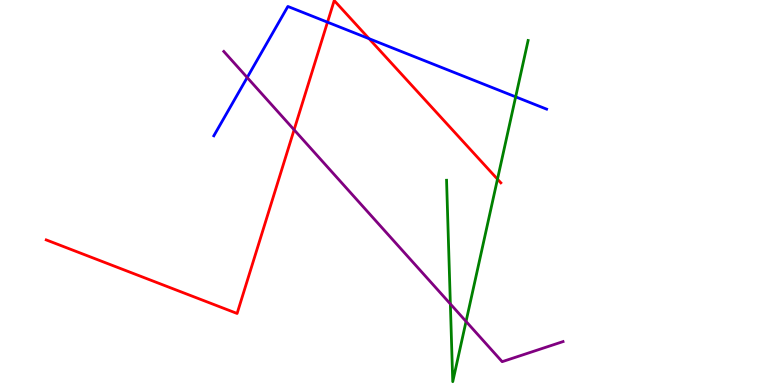[{'lines': ['blue', 'red'], 'intersections': [{'x': 4.23, 'y': 9.42}, {'x': 4.76, 'y': 9.0}]}, {'lines': ['green', 'red'], 'intersections': [{'x': 6.42, 'y': 5.35}]}, {'lines': ['purple', 'red'], 'intersections': [{'x': 3.79, 'y': 6.63}]}, {'lines': ['blue', 'green'], 'intersections': [{'x': 6.65, 'y': 7.48}]}, {'lines': ['blue', 'purple'], 'intersections': [{'x': 3.19, 'y': 7.99}]}, {'lines': ['green', 'purple'], 'intersections': [{'x': 5.81, 'y': 2.11}, {'x': 6.01, 'y': 1.65}]}]